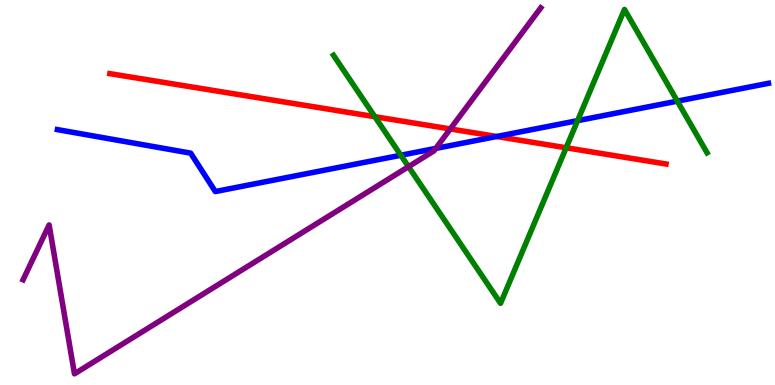[{'lines': ['blue', 'red'], 'intersections': [{'x': 6.41, 'y': 6.45}]}, {'lines': ['green', 'red'], 'intersections': [{'x': 4.84, 'y': 6.97}, {'x': 7.31, 'y': 6.16}]}, {'lines': ['purple', 'red'], 'intersections': [{'x': 5.81, 'y': 6.65}]}, {'lines': ['blue', 'green'], 'intersections': [{'x': 5.17, 'y': 5.97}, {'x': 7.45, 'y': 6.87}, {'x': 8.74, 'y': 7.37}]}, {'lines': ['blue', 'purple'], 'intersections': [{'x': 5.62, 'y': 6.15}]}, {'lines': ['green', 'purple'], 'intersections': [{'x': 5.27, 'y': 5.67}]}]